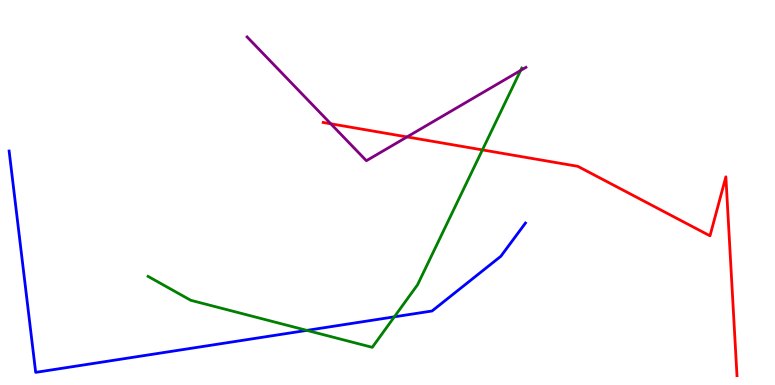[{'lines': ['blue', 'red'], 'intersections': []}, {'lines': ['green', 'red'], 'intersections': [{'x': 6.22, 'y': 6.11}]}, {'lines': ['purple', 'red'], 'intersections': [{'x': 4.27, 'y': 6.78}, {'x': 5.25, 'y': 6.44}]}, {'lines': ['blue', 'green'], 'intersections': [{'x': 3.96, 'y': 1.42}, {'x': 5.09, 'y': 1.77}]}, {'lines': ['blue', 'purple'], 'intersections': []}, {'lines': ['green', 'purple'], 'intersections': [{'x': 6.72, 'y': 8.17}]}]